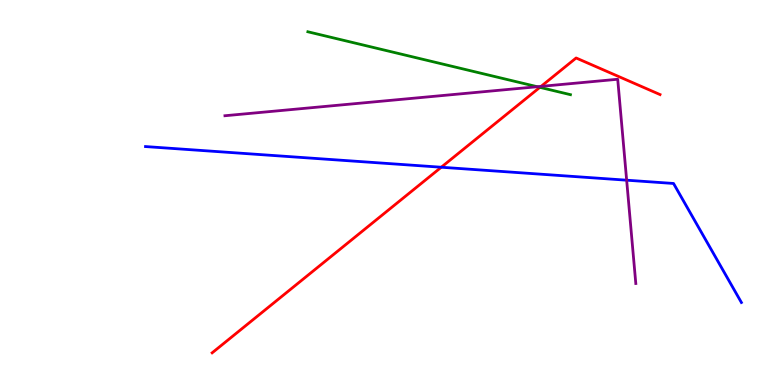[{'lines': ['blue', 'red'], 'intersections': [{'x': 5.69, 'y': 5.66}]}, {'lines': ['green', 'red'], 'intersections': [{'x': 6.97, 'y': 7.73}]}, {'lines': ['purple', 'red'], 'intersections': [{'x': 6.98, 'y': 7.76}]}, {'lines': ['blue', 'green'], 'intersections': []}, {'lines': ['blue', 'purple'], 'intersections': [{'x': 8.09, 'y': 5.32}]}, {'lines': ['green', 'purple'], 'intersections': [{'x': 6.93, 'y': 7.75}]}]